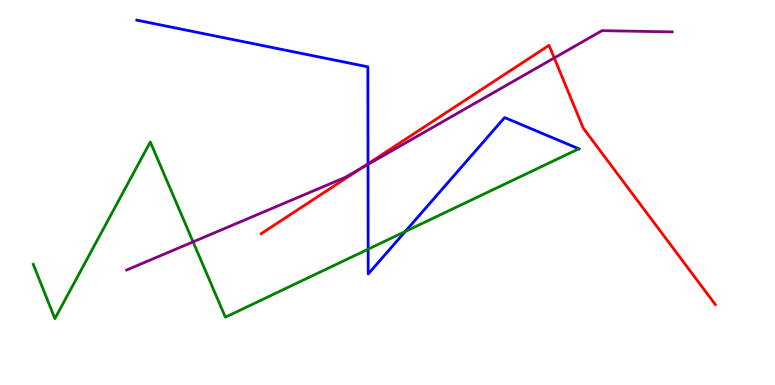[{'lines': ['blue', 'red'], 'intersections': [{'x': 4.75, 'y': 5.75}]}, {'lines': ['green', 'red'], 'intersections': []}, {'lines': ['purple', 'red'], 'intersections': [{'x': 4.66, 'y': 5.63}, {'x': 7.15, 'y': 8.5}]}, {'lines': ['blue', 'green'], 'intersections': [{'x': 4.75, 'y': 3.53}, {'x': 5.23, 'y': 3.99}]}, {'lines': ['blue', 'purple'], 'intersections': [{'x': 4.75, 'y': 5.73}]}, {'lines': ['green', 'purple'], 'intersections': [{'x': 2.49, 'y': 3.72}]}]